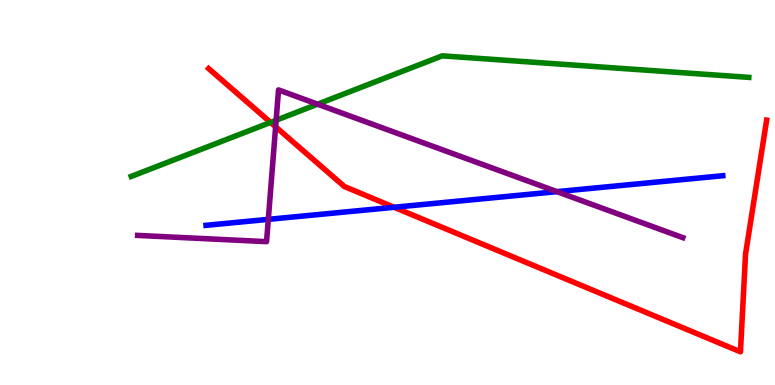[{'lines': ['blue', 'red'], 'intersections': [{'x': 5.09, 'y': 4.62}]}, {'lines': ['green', 'red'], 'intersections': [{'x': 3.49, 'y': 6.82}]}, {'lines': ['purple', 'red'], 'intersections': [{'x': 3.56, 'y': 6.71}]}, {'lines': ['blue', 'green'], 'intersections': []}, {'lines': ['blue', 'purple'], 'intersections': [{'x': 3.46, 'y': 4.3}, {'x': 7.19, 'y': 5.02}]}, {'lines': ['green', 'purple'], 'intersections': [{'x': 3.56, 'y': 6.88}, {'x': 4.1, 'y': 7.29}]}]